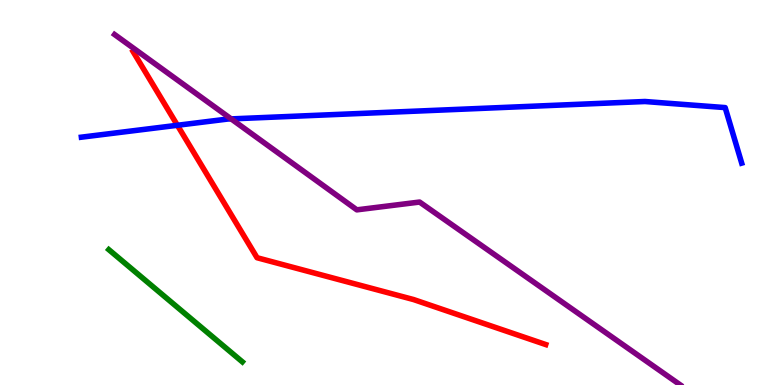[{'lines': ['blue', 'red'], 'intersections': [{'x': 2.29, 'y': 6.75}]}, {'lines': ['green', 'red'], 'intersections': []}, {'lines': ['purple', 'red'], 'intersections': []}, {'lines': ['blue', 'green'], 'intersections': []}, {'lines': ['blue', 'purple'], 'intersections': [{'x': 2.98, 'y': 6.91}]}, {'lines': ['green', 'purple'], 'intersections': []}]